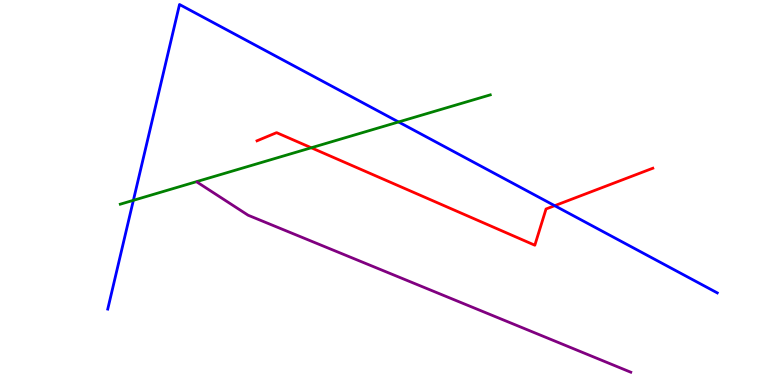[{'lines': ['blue', 'red'], 'intersections': [{'x': 7.16, 'y': 4.66}]}, {'lines': ['green', 'red'], 'intersections': [{'x': 4.02, 'y': 6.16}]}, {'lines': ['purple', 'red'], 'intersections': []}, {'lines': ['blue', 'green'], 'intersections': [{'x': 1.72, 'y': 4.8}, {'x': 5.14, 'y': 6.83}]}, {'lines': ['blue', 'purple'], 'intersections': []}, {'lines': ['green', 'purple'], 'intersections': []}]